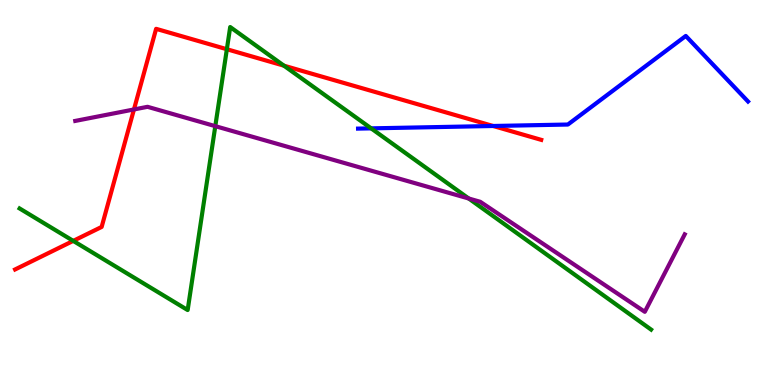[{'lines': ['blue', 'red'], 'intersections': [{'x': 6.36, 'y': 6.73}]}, {'lines': ['green', 'red'], 'intersections': [{'x': 0.945, 'y': 3.74}, {'x': 2.93, 'y': 8.72}, {'x': 3.66, 'y': 8.29}]}, {'lines': ['purple', 'red'], 'intersections': [{'x': 1.73, 'y': 7.16}]}, {'lines': ['blue', 'green'], 'intersections': [{'x': 4.79, 'y': 6.67}]}, {'lines': ['blue', 'purple'], 'intersections': []}, {'lines': ['green', 'purple'], 'intersections': [{'x': 2.78, 'y': 6.72}, {'x': 6.05, 'y': 4.84}]}]